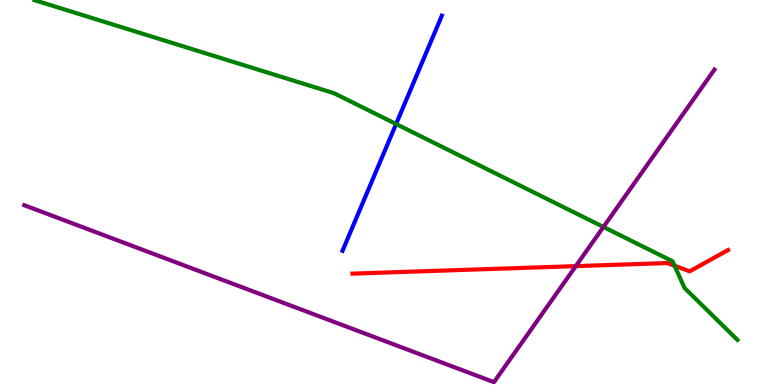[{'lines': ['blue', 'red'], 'intersections': []}, {'lines': ['green', 'red'], 'intersections': [{'x': 8.7, 'y': 3.1}]}, {'lines': ['purple', 'red'], 'intersections': [{'x': 7.43, 'y': 3.09}]}, {'lines': ['blue', 'green'], 'intersections': [{'x': 5.11, 'y': 6.78}]}, {'lines': ['blue', 'purple'], 'intersections': []}, {'lines': ['green', 'purple'], 'intersections': [{'x': 7.79, 'y': 4.11}]}]